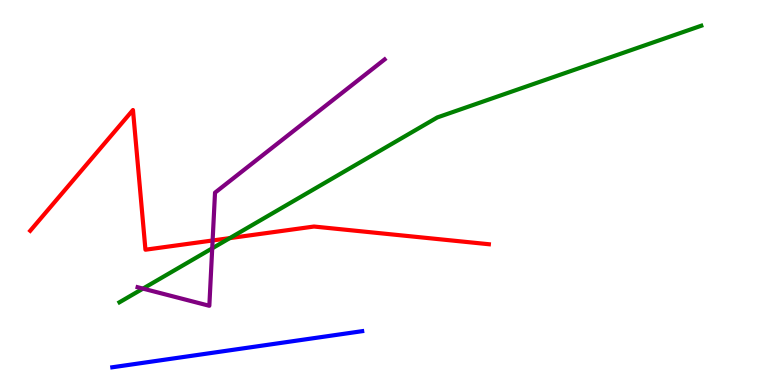[{'lines': ['blue', 'red'], 'intersections': []}, {'lines': ['green', 'red'], 'intersections': [{'x': 2.97, 'y': 3.82}]}, {'lines': ['purple', 'red'], 'intersections': [{'x': 2.74, 'y': 3.75}]}, {'lines': ['blue', 'green'], 'intersections': []}, {'lines': ['blue', 'purple'], 'intersections': []}, {'lines': ['green', 'purple'], 'intersections': [{'x': 1.84, 'y': 2.5}, {'x': 2.74, 'y': 3.55}]}]